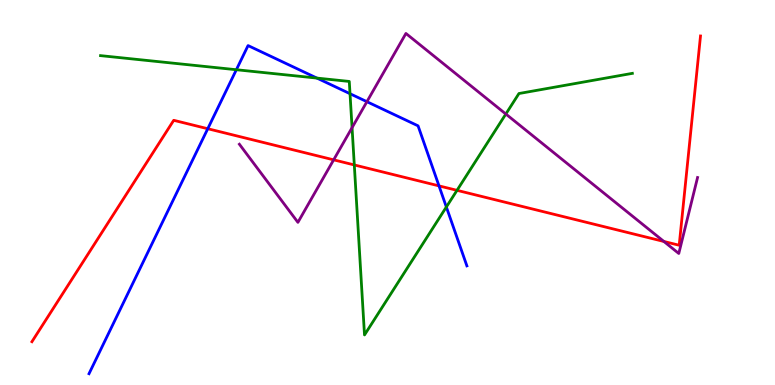[{'lines': ['blue', 'red'], 'intersections': [{'x': 2.68, 'y': 6.66}, {'x': 5.66, 'y': 5.17}]}, {'lines': ['green', 'red'], 'intersections': [{'x': 4.57, 'y': 5.72}, {'x': 5.9, 'y': 5.06}]}, {'lines': ['purple', 'red'], 'intersections': [{'x': 4.31, 'y': 5.85}, {'x': 8.57, 'y': 3.73}]}, {'lines': ['blue', 'green'], 'intersections': [{'x': 3.05, 'y': 8.19}, {'x': 4.09, 'y': 7.97}, {'x': 4.52, 'y': 7.57}, {'x': 5.76, 'y': 4.62}]}, {'lines': ['blue', 'purple'], 'intersections': [{'x': 4.73, 'y': 7.36}]}, {'lines': ['green', 'purple'], 'intersections': [{'x': 4.54, 'y': 6.68}, {'x': 6.53, 'y': 7.04}]}]